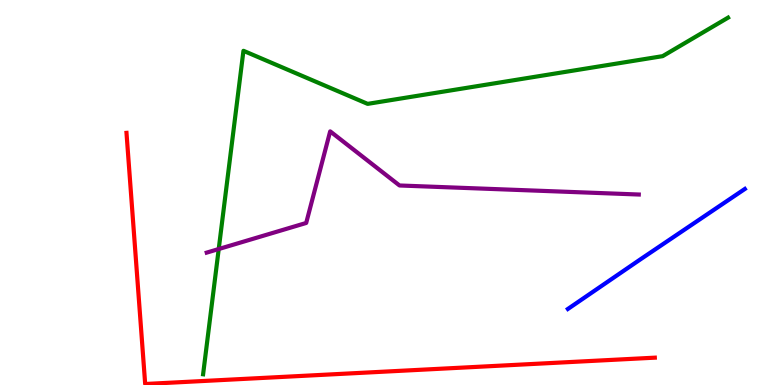[{'lines': ['blue', 'red'], 'intersections': []}, {'lines': ['green', 'red'], 'intersections': []}, {'lines': ['purple', 'red'], 'intersections': []}, {'lines': ['blue', 'green'], 'intersections': []}, {'lines': ['blue', 'purple'], 'intersections': []}, {'lines': ['green', 'purple'], 'intersections': [{'x': 2.82, 'y': 3.53}]}]